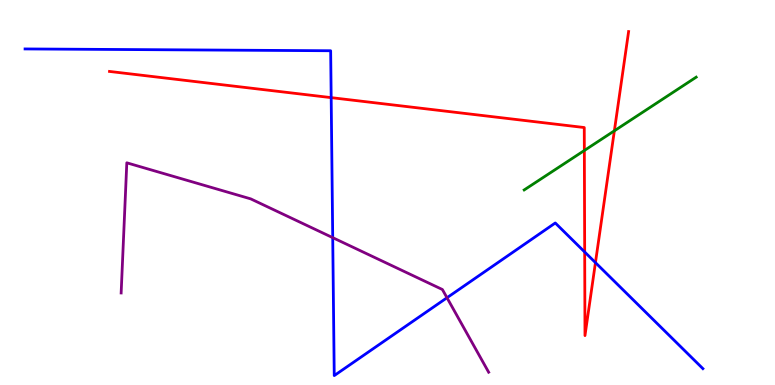[{'lines': ['blue', 'red'], 'intersections': [{'x': 4.27, 'y': 7.46}, {'x': 7.54, 'y': 3.45}, {'x': 7.68, 'y': 3.18}]}, {'lines': ['green', 'red'], 'intersections': [{'x': 7.54, 'y': 6.09}, {'x': 7.93, 'y': 6.6}]}, {'lines': ['purple', 'red'], 'intersections': []}, {'lines': ['blue', 'green'], 'intersections': []}, {'lines': ['blue', 'purple'], 'intersections': [{'x': 4.29, 'y': 3.83}, {'x': 5.77, 'y': 2.27}]}, {'lines': ['green', 'purple'], 'intersections': []}]